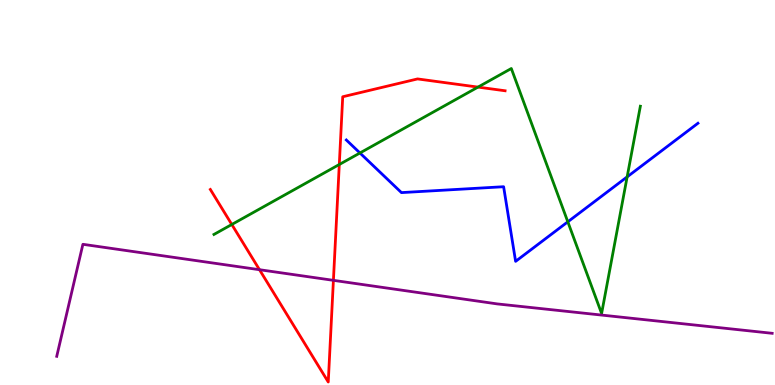[{'lines': ['blue', 'red'], 'intersections': []}, {'lines': ['green', 'red'], 'intersections': [{'x': 2.99, 'y': 4.17}, {'x': 4.38, 'y': 5.73}, {'x': 6.17, 'y': 7.74}]}, {'lines': ['purple', 'red'], 'intersections': [{'x': 3.35, 'y': 2.99}, {'x': 4.3, 'y': 2.72}]}, {'lines': ['blue', 'green'], 'intersections': [{'x': 4.64, 'y': 6.03}, {'x': 7.33, 'y': 4.24}, {'x': 8.09, 'y': 5.41}]}, {'lines': ['blue', 'purple'], 'intersections': []}, {'lines': ['green', 'purple'], 'intersections': []}]